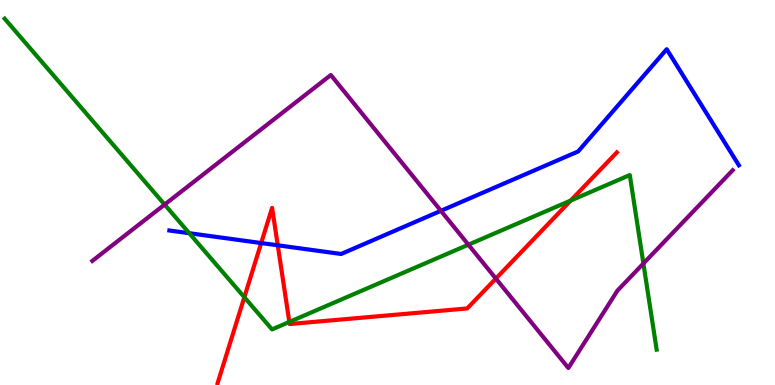[{'lines': ['blue', 'red'], 'intersections': [{'x': 3.37, 'y': 3.69}, {'x': 3.58, 'y': 3.63}]}, {'lines': ['green', 'red'], 'intersections': [{'x': 3.15, 'y': 2.28}, {'x': 3.73, 'y': 1.64}, {'x': 7.36, 'y': 4.79}]}, {'lines': ['purple', 'red'], 'intersections': [{'x': 6.4, 'y': 2.76}]}, {'lines': ['blue', 'green'], 'intersections': [{'x': 2.44, 'y': 3.94}]}, {'lines': ['blue', 'purple'], 'intersections': [{'x': 5.69, 'y': 4.52}]}, {'lines': ['green', 'purple'], 'intersections': [{'x': 2.12, 'y': 4.69}, {'x': 6.04, 'y': 3.64}, {'x': 8.3, 'y': 3.16}]}]